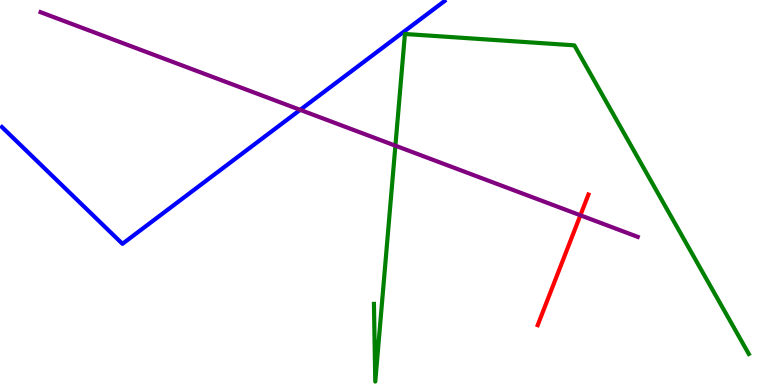[{'lines': ['blue', 'red'], 'intersections': []}, {'lines': ['green', 'red'], 'intersections': []}, {'lines': ['purple', 'red'], 'intersections': [{'x': 7.49, 'y': 4.41}]}, {'lines': ['blue', 'green'], 'intersections': []}, {'lines': ['blue', 'purple'], 'intersections': [{'x': 3.87, 'y': 7.15}]}, {'lines': ['green', 'purple'], 'intersections': [{'x': 5.1, 'y': 6.22}]}]